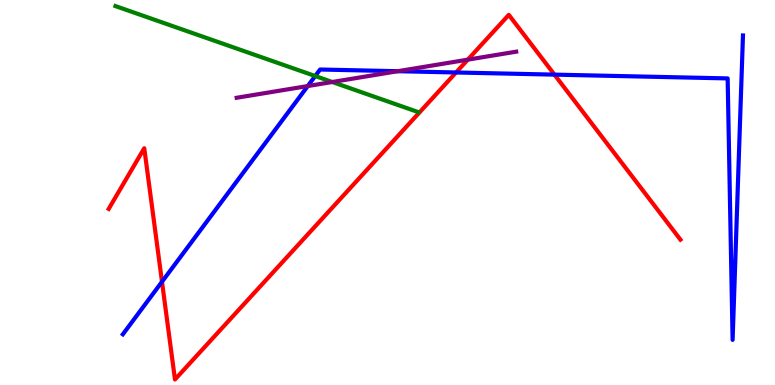[{'lines': ['blue', 'red'], 'intersections': [{'x': 2.09, 'y': 2.68}, {'x': 5.88, 'y': 8.12}, {'x': 7.15, 'y': 8.06}]}, {'lines': ['green', 'red'], 'intersections': []}, {'lines': ['purple', 'red'], 'intersections': [{'x': 6.04, 'y': 8.45}]}, {'lines': ['blue', 'green'], 'intersections': [{'x': 4.07, 'y': 8.03}]}, {'lines': ['blue', 'purple'], 'intersections': [{'x': 3.97, 'y': 7.76}, {'x': 5.13, 'y': 8.15}]}, {'lines': ['green', 'purple'], 'intersections': [{'x': 4.29, 'y': 7.87}]}]